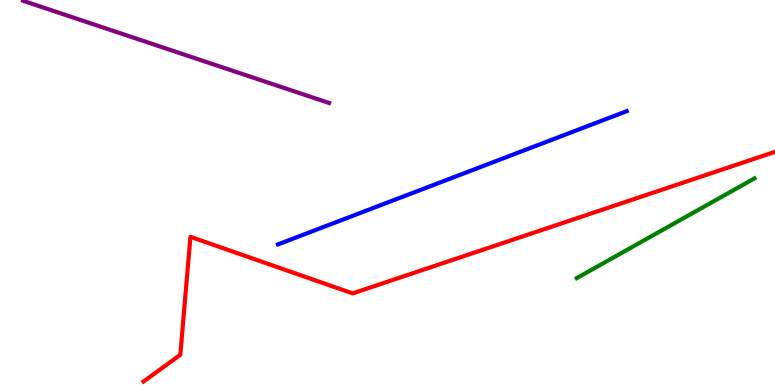[{'lines': ['blue', 'red'], 'intersections': []}, {'lines': ['green', 'red'], 'intersections': []}, {'lines': ['purple', 'red'], 'intersections': []}, {'lines': ['blue', 'green'], 'intersections': []}, {'lines': ['blue', 'purple'], 'intersections': []}, {'lines': ['green', 'purple'], 'intersections': []}]